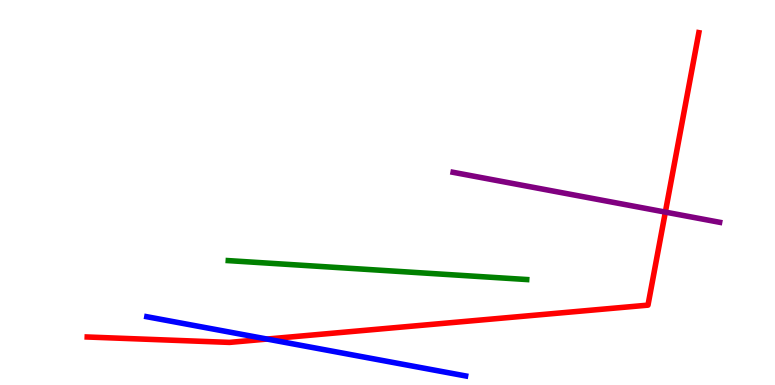[{'lines': ['blue', 'red'], 'intersections': [{'x': 3.45, 'y': 1.19}]}, {'lines': ['green', 'red'], 'intersections': []}, {'lines': ['purple', 'red'], 'intersections': [{'x': 8.59, 'y': 4.49}]}, {'lines': ['blue', 'green'], 'intersections': []}, {'lines': ['blue', 'purple'], 'intersections': []}, {'lines': ['green', 'purple'], 'intersections': []}]